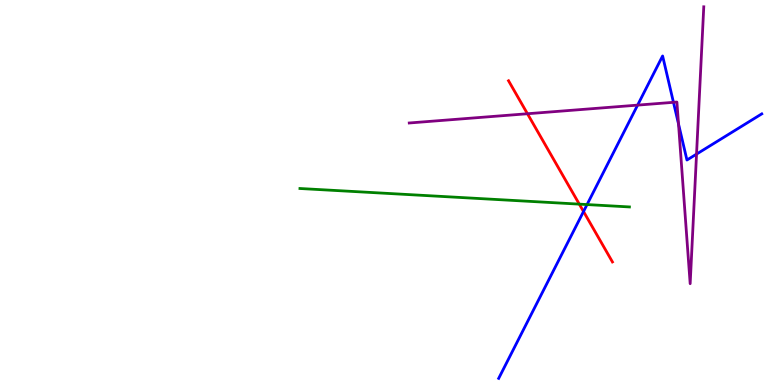[{'lines': ['blue', 'red'], 'intersections': [{'x': 7.53, 'y': 4.51}]}, {'lines': ['green', 'red'], 'intersections': [{'x': 7.47, 'y': 4.7}]}, {'lines': ['purple', 'red'], 'intersections': [{'x': 6.81, 'y': 7.05}]}, {'lines': ['blue', 'green'], 'intersections': [{'x': 7.57, 'y': 4.69}]}, {'lines': ['blue', 'purple'], 'intersections': [{'x': 8.23, 'y': 7.27}, {'x': 8.69, 'y': 7.34}, {'x': 8.75, 'y': 6.78}, {'x': 8.99, 'y': 6.0}]}, {'lines': ['green', 'purple'], 'intersections': []}]